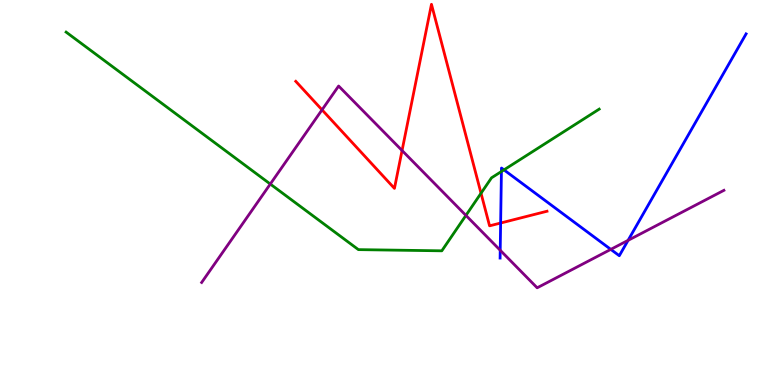[{'lines': ['blue', 'red'], 'intersections': [{'x': 6.46, 'y': 4.21}]}, {'lines': ['green', 'red'], 'intersections': [{'x': 6.21, 'y': 4.98}]}, {'lines': ['purple', 'red'], 'intersections': [{'x': 4.16, 'y': 7.15}, {'x': 5.19, 'y': 6.09}]}, {'lines': ['blue', 'green'], 'intersections': [{'x': 6.47, 'y': 5.55}, {'x': 6.5, 'y': 5.59}]}, {'lines': ['blue', 'purple'], 'intersections': [{'x': 6.45, 'y': 3.5}, {'x': 7.88, 'y': 3.52}, {'x': 8.1, 'y': 3.76}]}, {'lines': ['green', 'purple'], 'intersections': [{'x': 3.49, 'y': 5.22}, {'x': 6.01, 'y': 4.41}]}]